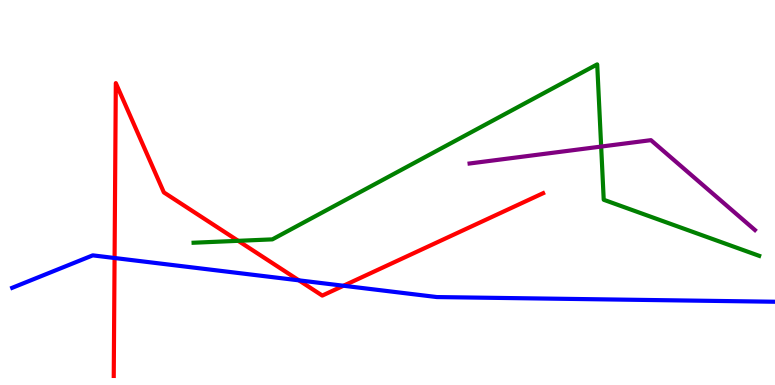[{'lines': ['blue', 'red'], 'intersections': [{'x': 1.48, 'y': 3.3}, {'x': 3.86, 'y': 2.72}, {'x': 4.43, 'y': 2.58}]}, {'lines': ['green', 'red'], 'intersections': [{'x': 3.07, 'y': 3.74}]}, {'lines': ['purple', 'red'], 'intersections': []}, {'lines': ['blue', 'green'], 'intersections': []}, {'lines': ['blue', 'purple'], 'intersections': []}, {'lines': ['green', 'purple'], 'intersections': [{'x': 7.76, 'y': 6.19}]}]